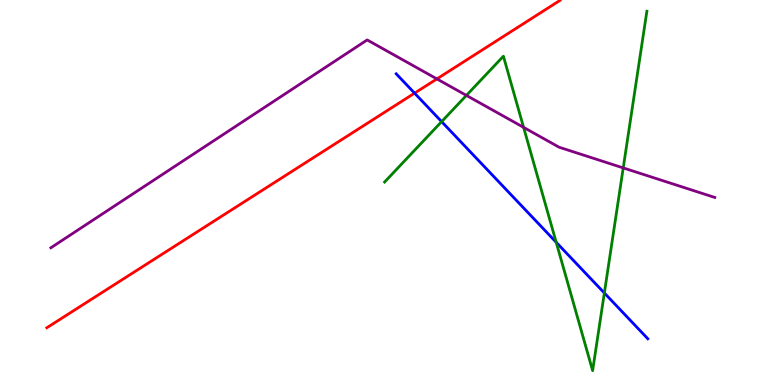[{'lines': ['blue', 'red'], 'intersections': [{'x': 5.35, 'y': 7.58}]}, {'lines': ['green', 'red'], 'intersections': []}, {'lines': ['purple', 'red'], 'intersections': [{'x': 5.64, 'y': 7.95}]}, {'lines': ['blue', 'green'], 'intersections': [{'x': 5.7, 'y': 6.84}, {'x': 7.18, 'y': 3.71}, {'x': 7.8, 'y': 2.39}]}, {'lines': ['blue', 'purple'], 'intersections': []}, {'lines': ['green', 'purple'], 'intersections': [{'x': 6.02, 'y': 7.52}, {'x': 6.76, 'y': 6.69}, {'x': 8.04, 'y': 5.64}]}]